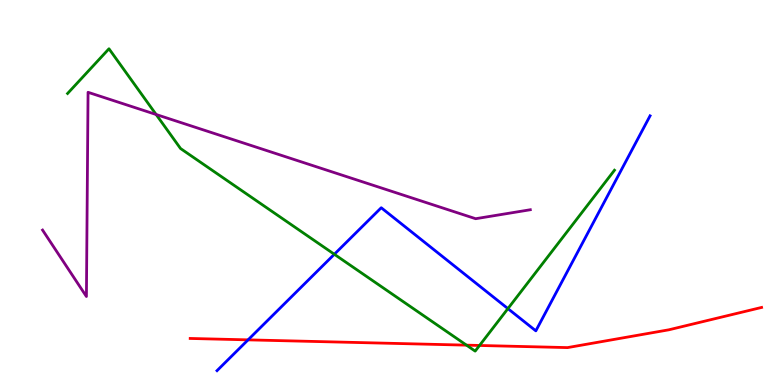[{'lines': ['blue', 'red'], 'intersections': [{'x': 3.2, 'y': 1.17}]}, {'lines': ['green', 'red'], 'intersections': [{'x': 6.02, 'y': 1.04}, {'x': 6.19, 'y': 1.03}]}, {'lines': ['purple', 'red'], 'intersections': []}, {'lines': ['blue', 'green'], 'intersections': [{'x': 4.31, 'y': 3.4}, {'x': 6.55, 'y': 1.98}]}, {'lines': ['blue', 'purple'], 'intersections': []}, {'lines': ['green', 'purple'], 'intersections': [{'x': 2.01, 'y': 7.03}]}]